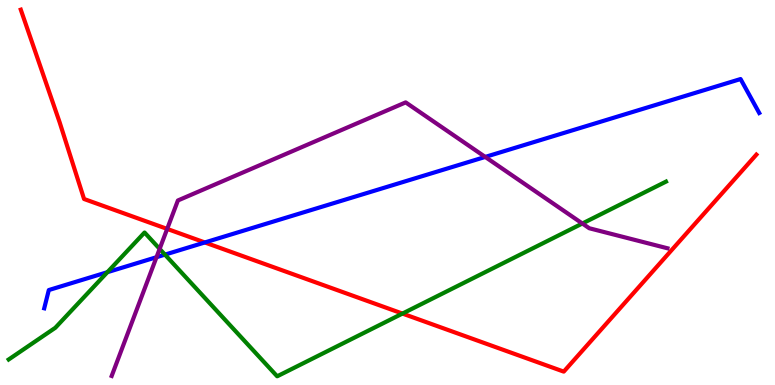[{'lines': ['blue', 'red'], 'intersections': [{'x': 2.64, 'y': 3.7}]}, {'lines': ['green', 'red'], 'intersections': [{'x': 5.19, 'y': 1.86}]}, {'lines': ['purple', 'red'], 'intersections': [{'x': 2.16, 'y': 4.05}]}, {'lines': ['blue', 'green'], 'intersections': [{'x': 1.39, 'y': 2.93}, {'x': 2.13, 'y': 3.39}]}, {'lines': ['blue', 'purple'], 'intersections': [{'x': 2.02, 'y': 3.32}, {'x': 6.26, 'y': 5.92}]}, {'lines': ['green', 'purple'], 'intersections': [{'x': 2.06, 'y': 3.54}, {'x': 7.51, 'y': 4.19}]}]